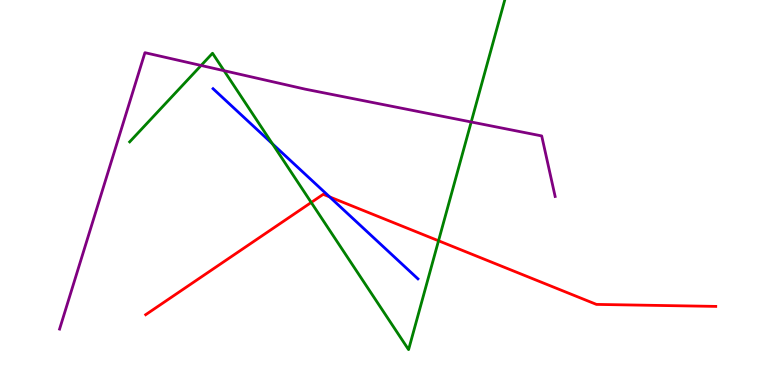[{'lines': ['blue', 'red'], 'intersections': [{'x': 4.25, 'y': 4.89}]}, {'lines': ['green', 'red'], 'intersections': [{'x': 4.02, 'y': 4.74}, {'x': 5.66, 'y': 3.75}]}, {'lines': ['purple', 'red'], 'intersections': []}, {'lines': ['blue', 'green'], 'intersections': [{'x': 3.51, 'y': 6.27}]}, {'lines': ['blue', 'purple'], 'intersections': []}, {'lines': ['green', 'purple'], 'intersections': [{'x': 2.59, 'y': 8.3}, {'x': 2.89, 'y': 8.16}, {'x': 6.08, 'y': 6.83}]}]